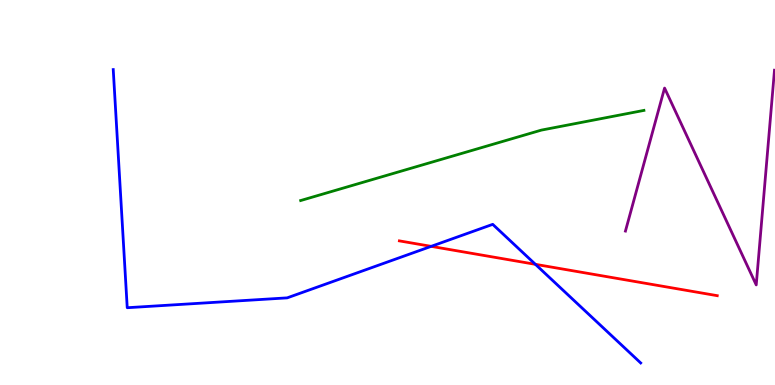[{'lines': ['blue', 'red'], 'intersections': [{'x': 5.56, 'y': 3.6}, {'x': 6.91, 'y': 3.13}]}, {'lines': ['green', 'red'], 'intersections': []}, {'lines': ['purple', 'red'], 'intersections': []}, {'lines': ['blue', 'green'], 'intersections': []}, {'lines': ['blue', 'purple'], 'intersections': []}, {'lines': ['green', 'purple'], 'intersections': []}]